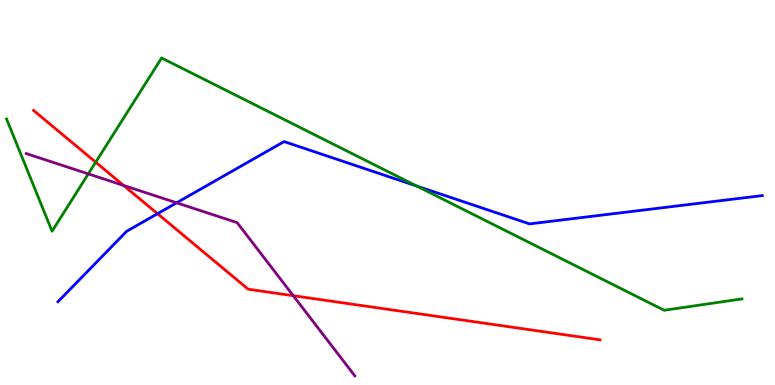[{'lines': ['blue', 'red'], 'intersections': [{'x': 2.03, 'y': 4.45}]}, {'lines': ['green', 'red'], 'intersections': [{'x': 1.23, 'y': 5.79}]}, {'lines': ['purple', 'red'], 'intersections': [{'x': 1.6, 'y': 5.18}, {'x': 3.78, 'y': 2.32}]}, {'lines': ['blue', 'green'], 'intersections': [{'x': 5.38, 'y': 5.17}]}, {'lines': ['blue', 'purple'], 'intersections': [{'x': 2.28, 'y': 4.73}]}, {'lines': ['green', 'purple'], 'intersections': [{'x': 1.14, 'y': 5.48}]}]